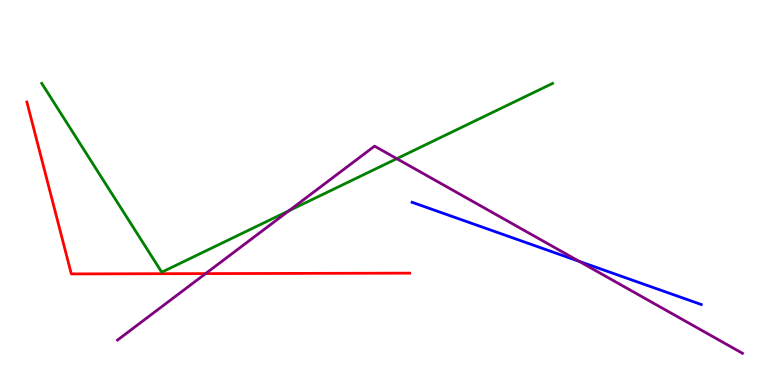[{'lines': ['blue', 'red'], 'intersections': []}, {'lines': ['green', 'red'], 'intersections': []}, {'lines': ['purple', 'red'], 'intersections': [{'x': 2.65, 'y': 2.89}]}, {'lines': ['blue', 'green'], 'intersections': []}, {'lines': ['blue', 'purple'], 'intersections': [{'x': 7.47, 'y': 3.21}]}, {'lines': ['green', 'purple'], 'intersections': [{'x': 3.73, 'y': 4.53}, {'x': 5.12, 'y': 5.88}]}]